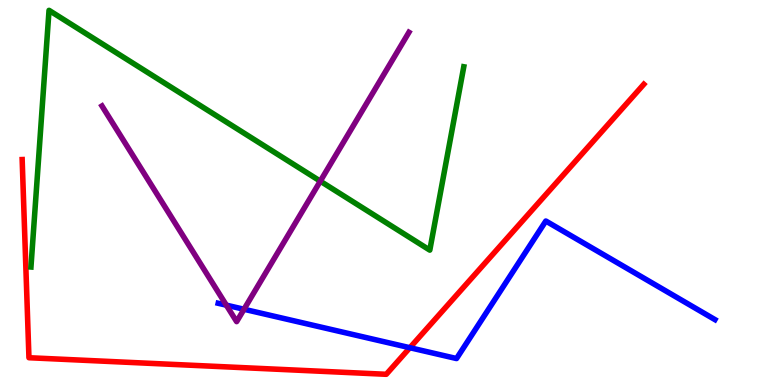[{'lines': ['blue', 'red'], 'intersections': [{'x': 5.29, 'y': 0.968}]}, {'lines': ['green', 'red'], 'intersections': []}, {'lines': ['purple', 'red'], 'intersections': []}, {'lines': ['blue', 'green'], 'intersections': []}, {'lines': ['blue', 'purple'], 'intersections': [{'x': 2.92, 'y': 2.07}, {'x': 3.15, 'y': 1.97}]}, {'lines': ['green', 'purple'], 'intersections': [{'x': 4.13, 'y': 5.29}]}]